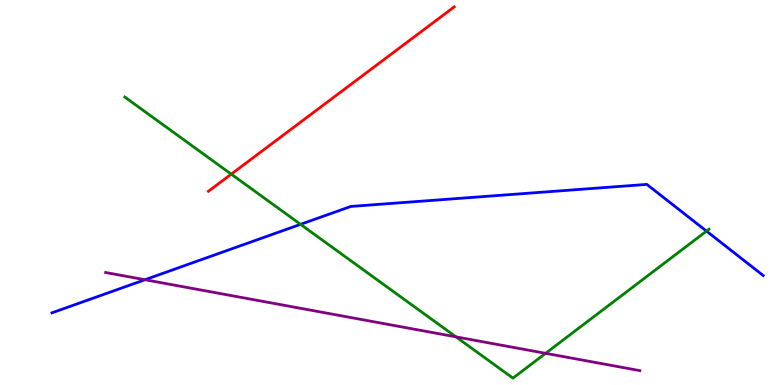[{'lines': ['blue', 'red'], 'intersections': []}, {'lines': ['green', 'red'], 'intersections': [{'x': 2.98, 'y': 5.48}]}, {'lines': ['purple', 'red'], 'intersections': []}, {'lines': ['blue', 'green'], 'intersections': [{'x': 3.88, 'y': 4.17}, {'x': 9.12, 'y': 4.0}]}, {'lines': ['blue', 'purple'], 'intersections': [{'x': 1.87, 'y': 2.73}]}, {'lines': ['green', 'purple'], 'intersections': [{'x': 5.88, 'y': 1.25}, {'x': 7.04, 'y': 0.823}]}]